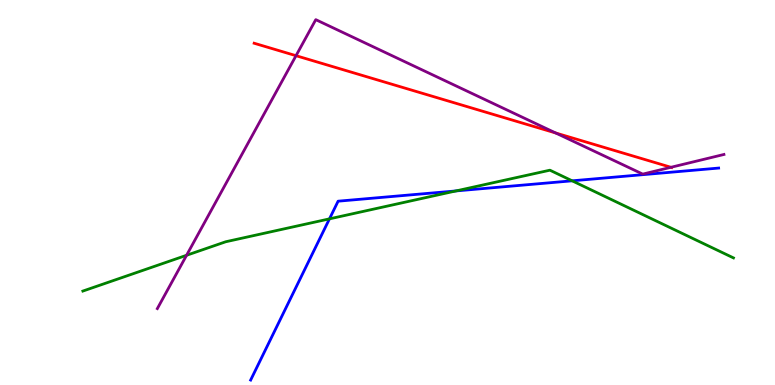[{'lines': ['blue', 'red'], 'intersections': []}, {'lines': ['green', 'red'], 'intersections': []}, {'lines': ['purple', 'red'], 'intersections': [{'x': 3.82, 'y': 8.55}, {'x': 7.17, 'y': 6.55}, {'x': 8.66, 'y': 5.65}]}, {'lines': ['blue', 'green'], 'intersections': [{'x': 4.25, 'y': 4.32}, {'x': 5.88, 'y': 5.04}, {'x': 7.38, 'y': 5.3}]}, {'lines': ['blue', 'purple'], 'intersections': []}, {'lines': ['green', 'purple'], 'intersections': [{'x': 2.41, 'y': 3.37}]}]